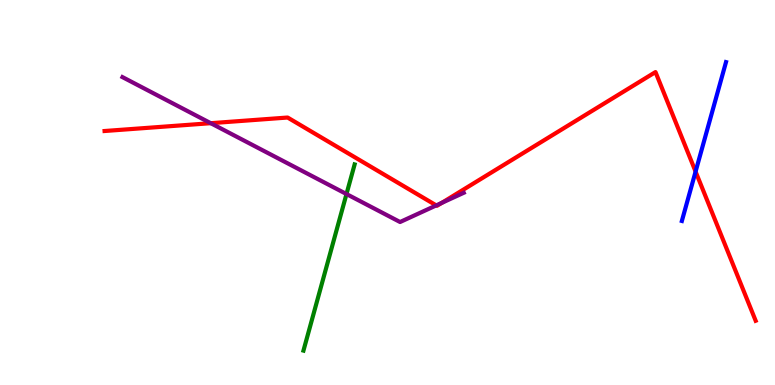[{'lines': ['blue', 'red'], 'intersections': [{'x': 8.98, 'y': 5.54}]}, {'lines': ['green', 'red'], 'intersections': []}, {'lines': ['purple', 'red'], 'intersections': [{'x': 2.72, 'y': 6.8}, {'x': 5.63, 'y': 4.67}, {'x': 5.7, 'y': 4.73}]}, {'lines': ['blue', 'green'], 'intersections': []}, {'lines': ['blue', 'purple'], 'intersections': []}, {'lines': ['green', 'purple'], 'intersections': [{'x': 4.47, 'y': 4.96}]}]